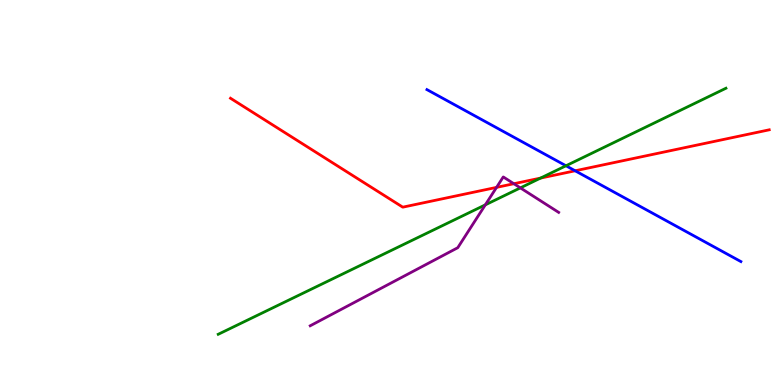[{'lines': ['blue', 'red'], 'intersections': [{'x': 7.42, 'y': 5.56}]}, {'lines': ['green', 'red'], 'intersections': [{'x': 6.97, 'y': 5.37}]}, {'lines': ['purple', 'red'], 'intersections': [{'x': 6.41, 'y': 5.13}, {'x': 6.63, 'y': 5.23}]}, {'lines': ['blue', 'green'], 'intersections': [{'x': 7.3, 'y': 5.69}]}, {'lines': ['blue', 'purple'], 'intersections': []}, {'lines': ['green', 'purple'], 'intersections': [{'x': 6.26, 'y': 4.68}, {'x': 6.71, 'y': 5.12}]}]